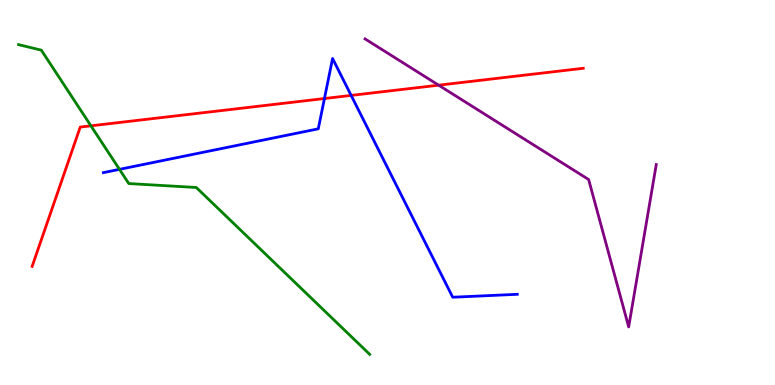[{'lines': ['blue', 'red'], 'intersections': [{'x': 4.19, 'y': 7.44}, {'x': 4.53, 'y': 7.52}]}, {'lines': ['green', 'red'], 'intersections': [{'x': 1.17, 'y': 6.73}]}, {'lines': ['purple', 'red'], 'intersections': [{'x': 5.66, 'y': 7.79}]}, {'lines': ['blue', 'green'], 'intersections': [{'x': 1.54, 'y': 5.6}]}, {'lines': ['blue', 'purple'], 'intersections': []}, {'lines': ['green', 'purple'], 'intersections': []}]